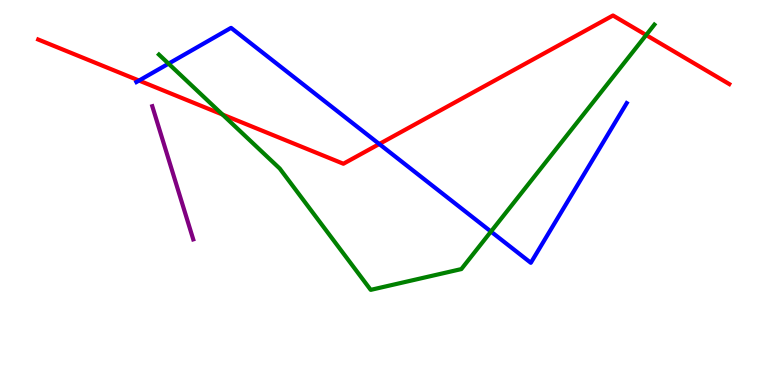[{'lines': ['blue', 'red'], 'intersections': [{'x': 1.79, 'y': 7.91}, {'x': 4.89, 'y': 6.26}]}, {'lines': ['green', 'red'], 'intersections': [{'x': 2.87, 'y': 7.03}, {'x': 8.34, 'y': 9.09}]}, {'lines': ['purple', 'red'], 'intersections': []}, {'lines': ['blue', 'green'], 'intersections': [{'x': 2.17, 'y': 8.35}, {'x': 6.34, 'y': 3.99}]}, {'lines': ['blue', 'purple'], 'intersections': []}, {'lines': ['green', 'purple'], 'intersections': []}]